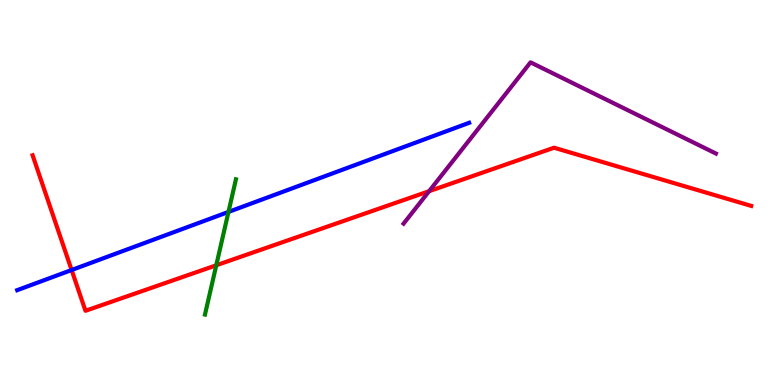[{'lines': ['blue', 'red'], 'intersections': [{'x': 0.924, 'y': 2.99}]}, {'lines': ['green', 'red'], 'intersections': [{'x': 2.79, 'y': 3.11}]}, {'lines': ['purple', 'red'], 'intersections': [{'x': 5.54, 'y': 5.03}]}, {'lines': ['blue', 'green'], 'intersections': [{'x': 2.95, 'y': 4.5}]}, {'lines': ['blue', 'purple'], 'intersections': []}, {'lines': ['green', 'purple'], 'intersections': []}]